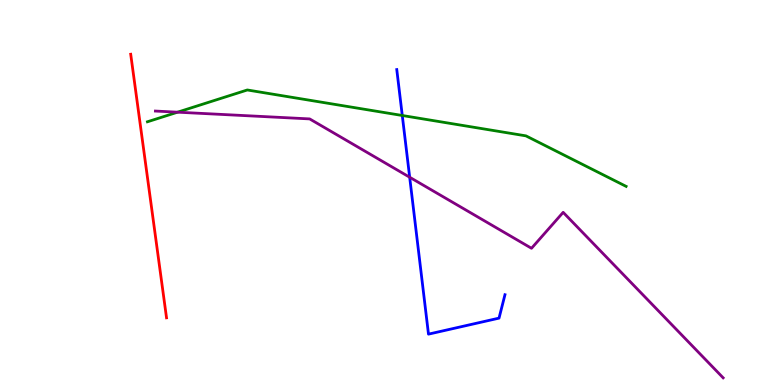[{'lines': ['blue', 'red'], 'intersections': []}, {'lines': ['green', 'red'], 'intersections': []}, {'lines': ['purple', 'red'], 'intersections': []}, {'lines': ['blue', 'green'], 'intersections': [{'x': 5.19, 'y': 7.0}]}, {'lines': ['blue', 'purple'], 'intersections': [{'x': 5.29, 'y': 5.4}]}, {'lines': ['green', 'purple'], 'intersections': [{'x': 2.29, 'y': 7.09}]}]